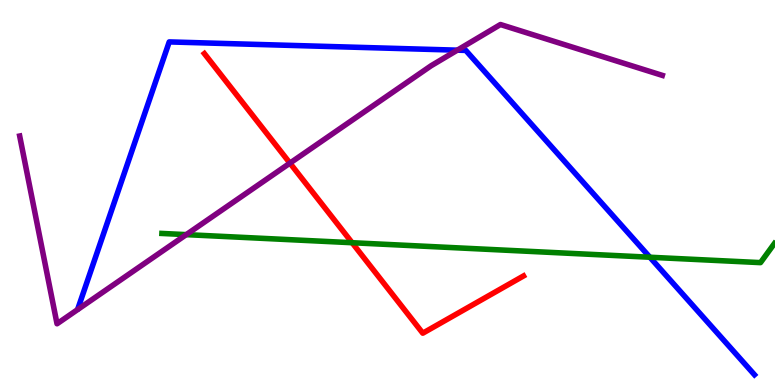[{'lines': ['blue', 'red'], 'intersections': []}, {'lines': ['green', 'red'], 'intersections': [{'x': 4.54, 'y': 3.7}]}, {'lines': ['purple', 'red'], 'intersections': [{'x': 3.74, 'y': 5.76}]}, {'lines': ['blue', 'green'], 'intersections': [{'x': 8.39, 'y': 3.32}]}, {'lines': ['blue', 'purple'], 'intersections': [{'x': 5.9, 'y': 8.7}]}, {'lines': ['green', 'purple'], 'intersections': [{'x': 2.4, 'y': 3.91}]}]